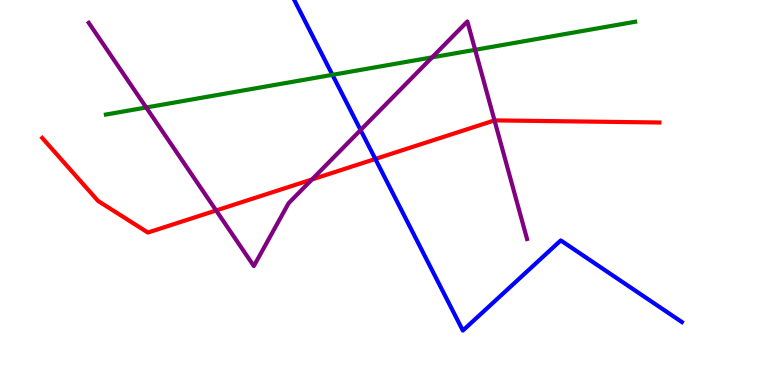[{'lines': ['blue', 'red'], 'intersections': [{'x': 4.84, 'y': 5.87}]}, {'lines': ['green', 'red'], 'intersections': []}, {'lines': ['purple', 'red'], 'intersections': [{'x': 2.79, 'y': 4.53}, {'x': 4.03, 'y': 5.34}, {'x': 6.38, 'y': 6.87}]}, {'lines': ['blue', 'green'], 'intersections': [{'x': 4.29, 'y': 8.06}]}, {'lines': ['blue', 'purple'], 'intersections': [{'x': 4.65, 'y': 6.62}]}, {'lines': ['green', 'purple'], 'intersections': [{'x': 1.89, 'y': 7.21}, {'x': 5.58, 'y': 8.51}, {'x': 6.13, 'y': 8.71}]}]